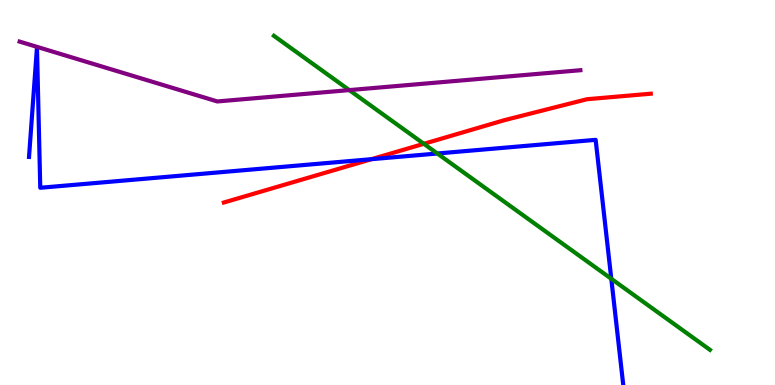[{'lines': ['blue', 'red'], 'intersections': [{'x': 4.79, 'y': 5.87}]}, {'lines': ['green', 'red'], 'intersections': [{'x': 5.47, 'y': 6.26}]}, {'lines': ['purple', 'red'], 'intersections': []}, {'lines': ['blue', 'green'], 'intersections': [{'x': 5.64, 'y': 6.01}, {'x': 7.89, 'y': 2.76}]}, {'lines': ['blue', 'purple'], 'intersections': []}, {'lines': ['green', 'purple'], 'intersections': [{'x': 4.51, 'y': 7.66}]}]